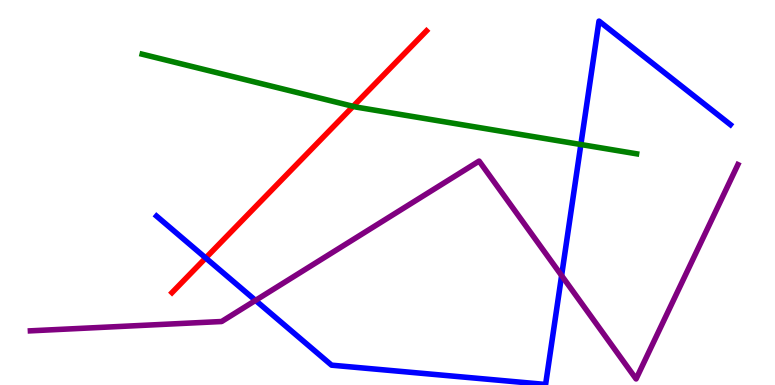[{'lines': ['blue', 'red'], 'intersections': [{'x': 2.65, 'y': 3.3}]}, {'lines': ['green', 'red'], 'intersections': [{'x': 4.56, 'y': 7.24}]}, {'lines': ['purple', 'red'], 'intersections': []}, {'lines': ['blue', 'green'], 'intersections': [{'x': 7.49, 'y': 6.25}]}, {'lines': ['blue', 'purple'], 'intersections': [{'x': 3.3, 'y': 2.2}, {'x': 7.25, 'y': 2.84}]}, {'lines': ['green', 'purple'], 'intersections': []}]